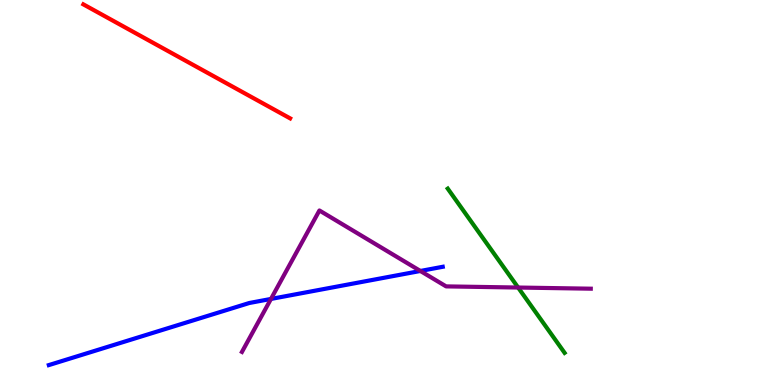[{'lines': ['blue', 'red'], 'intersections': []}, {'lines': ['green', 'red'], 'intersections': []}, {'lines': ['purple', 'red'], 'intersections': []}, {'lines': ['blue', 'green'], 'intersections': []}, {'lines': ['blue', 'purple'], 'intersections': [{'x': 3.5, 'y': 2.24}, {'x': 5.42, 'y': 2.96}]}, {'lines': ['green', 'purple'], 'intersections': [{'x': 6.69, 'y': 2.53}]}]